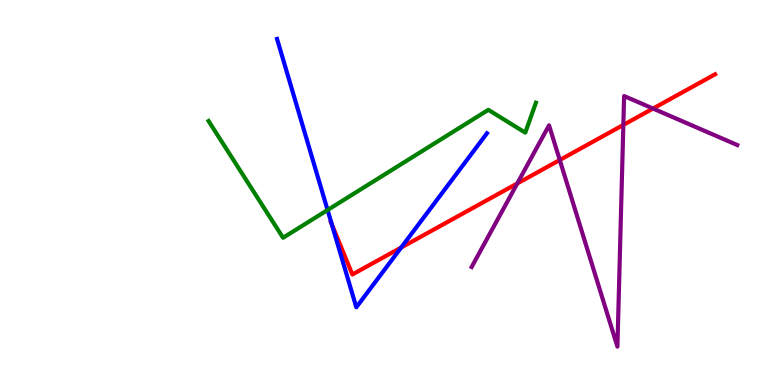[{'lines': ['blue', 'red'], 'intersections': [{'x': 4.28, 'y': 4.17}, {'x': 5.18, 'y': 3.57}]}, {'lines': ['green', 'red'], 'intersections': []}, {'lines': ['purple', 'red'], 'intersections': [{'x': 6.67, 'y': 5.23}, {'x': 7.22, 'y': 5.84}, {'x': 8.04, 'y': 6.76}, {'x': 8.43, 'y': 7.18}]}, {'lines': ['blue', 'green'], 'intersections': [{'x': 4.23, 'y': 4.55}]}, {'lines': ['blue', 'purple'], 'intersections': []}, {'lines': ['green', 'purple'], 'intersections': []}]